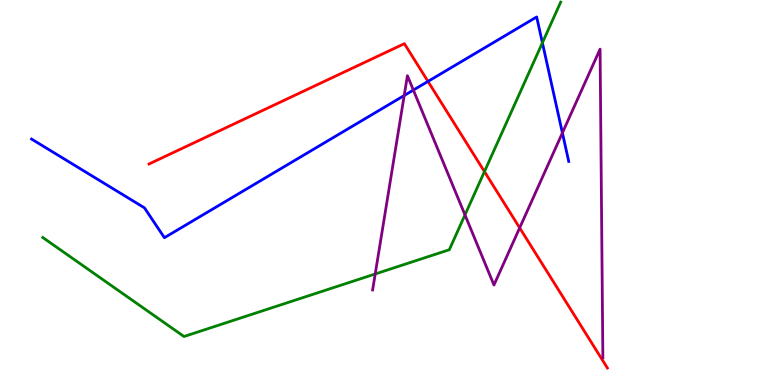[{'lines': ['blue', 'red'], 'intersections': [{'x': 5.52, 'y': 7.89}]}, {'lines': ['green', 'red'], 'intersections': [{'x': 6.25, 'y': 5.54}]}, {'lines': ['purple', 'red'], 'intersections': [{'x': 6.71, 'y': 4.08}]}, {'lines': ['blue', 'green'], 'intersections': [{'x': 7.0, 'y': 8.89}]}, {'lines': ['blue', 'purple'], 'intersections': [{'x': 5.22, 'y': 7.52}, {'x': 5.33, 'y': 7.66}, {'x': 7.26, 'y': 6.55}]}, {'lines': ['green', 'purple'], 'intersections': [{'x': 4.84, 'y': 2.88}, {'x': 6.0, 'y': 4.42}]}]